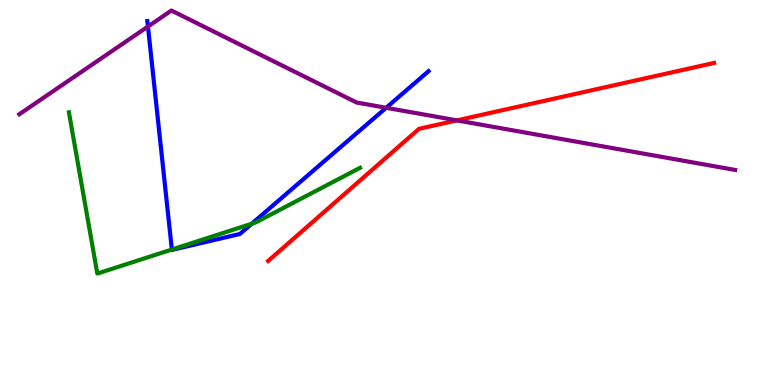[{'lines': ['blue', 'red'], 'intersections': []}, {'lines': ['green', 'red'], 'intersections': []}, {'lines': ['purple', 'red'], 'intersections': [{'x': 5.9, 'y': 6.87}]}, {'lines': ['blue', 'green'], 'intersections': [{'x': 2.22, 'y': 3.52}, {'x': 3.25, 'y': 4.19}]}, {'lines': ['blue', 'purple'], 'intersections': [{'x': 1.91, 'y': 9.31}, {'x': 4.98, 'y': 7.2}]}, {'lines': ['green', 'purple'], 'intersections': []}]